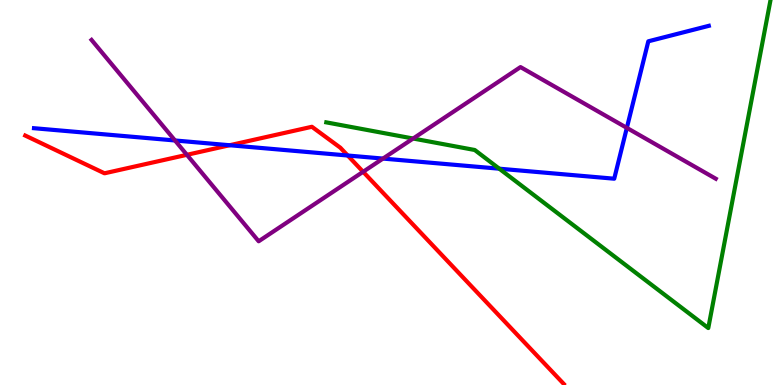[{'lines': ['blue', 'red'], 'intersections': [{'x': 2.96, 'y': 6.23}, {'x': 4.49, 'y': 5.96}]}, {'lines': ['green', 'red'], 'intersections': []}, {'lines': ['purple', 'red'], 'intersections': [{'x': 2.41, 'y': 5.98}, {'x': 4.69, 'y': 5.54}]}, {'lines': ['blue', 'green'], 'intersections': [{'x': 6.44, 'y': 5.62}]}, {'lines': ['blue', 'purple'], 'intersections': [{'x': 2.26, 'y': 6.35}, {'x': 4.94, 'y': 5.88}, {'x': 8.09, 'y': 6.68}]}, {'lines': ['green', 'purple'], 'intersections': [{'x': 5.33, 'y': 6.4}]}]